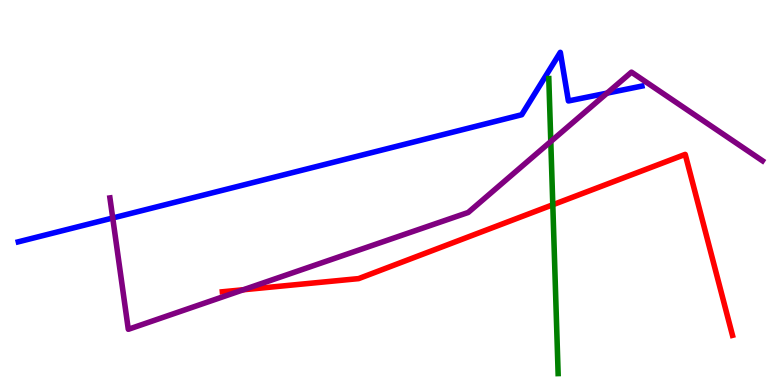[{'lines': ['blue', 'red'], 'intersections': []}, {'lines': ['green', 'red'], 'intersections': [{'x': 7.13, 'y': 4.68}]}, {'lines': ['purple', 'red'], 'intersections': [{'x': 3.14, 'y': 2.47}]}, {'lines': ['blue', 'green'], 'intersections': []}, {'lines': ['blue', 'purple'], 'intersections': [{'x': 1.45, 'y': 4.34}, {'x': 7.83, 'y': 7.58}]}, {'lines': ['green', 'purple'], 'intersections': [{'x': 7.11, 'y': 6.32}]}]